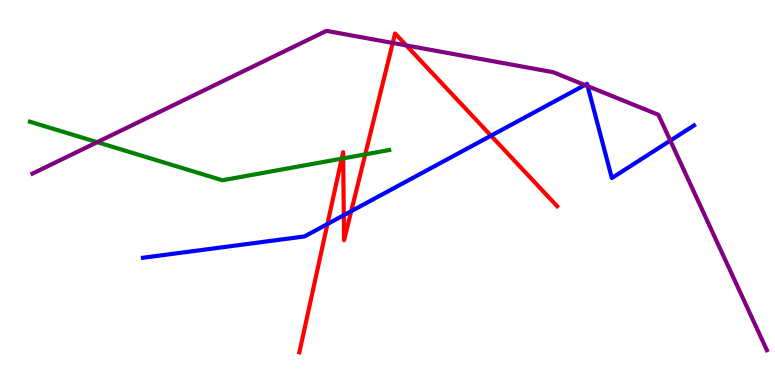[{'lines': ['blue', 'red'], 'intersections': [{'x': 4.22, 'y': 4.18}, {'x': 4.44, 'y': 4.41}, {'x': 4.53, 'y': 4.51}, {'x': 6.34, 'y': 6.48}]}, {'lines': ['green', 'red'], 'intersections': [{'x': 4.41, 'y': 5.88}, {'x': 4.43, 'y': 5.89}, {'x': 4.71, 'y': 5.99}]}, {'lines': ['purple', 'red'], 'intersections': [{'x': 5.07, 'y': 8.88}, {'x': 5.24, 'y': 8.82}]}, {'lines': ['blue', 'green'], 'intersections': []}, {'lines': ['blue', 'purple'], 'intersections': [{'x': 7.55, 'y': 7.79}, {'x': 7.58, 'y': 7.76}, {'x': 8.65, 'y': 6.35}]}, {'lines': ['green', 'purple'], 'intersections': [{'x': 1.25, 'y': 6.31}]}]